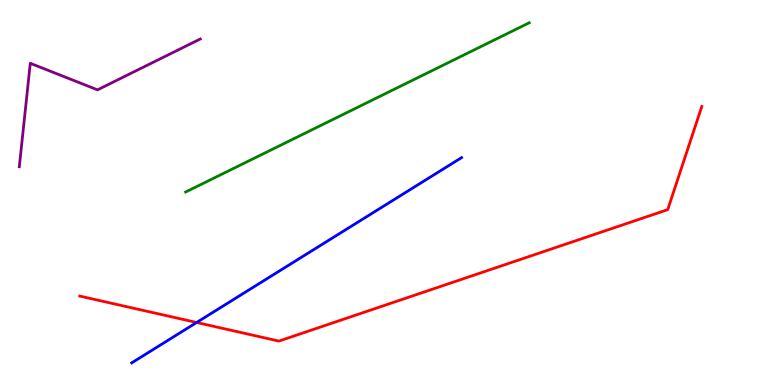[{'lines': ['blue', 'red'], 'intersections': [{'x': 2.54, 'y': 1.62}]}, {'lines': ['green', 'red'], 'intersections': []}, {'lines': ['purple', 'red'], 'intersections': []}, {'lines': ['blue', 'green'], 'intersections': []}, {'lines': ['blue', 'purple'], 'intersections': []}, {'lines': ['green', 'purple'], 'intersections': []}]